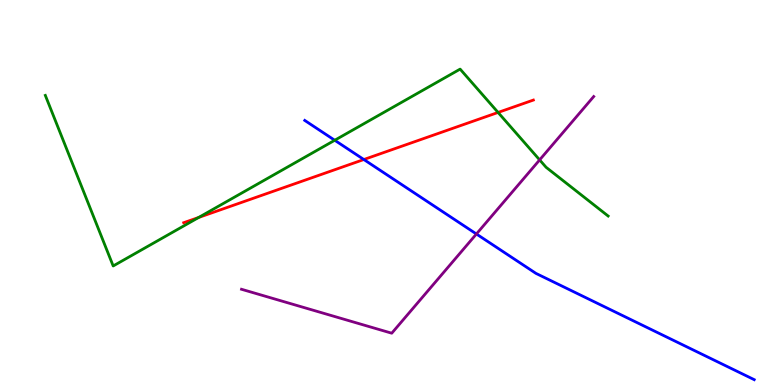[{'lines': ['blue', 'red'], 'intersections': [{'x': 4.69, 'y': 5.86}]}, {'lines': ['green', 'red'], 'intersections': [{'x': 2.56, 'y': 4.35}, {'x': 6.43, 'y': 7.08}]}, {'lines': ['purple', 'red'], 'intersections': []}, {'lines': ['blue', 'green'], 'intersections': [{'x': 4.32, 'y': 6.36}]}, {'lines': ['blue', 'purple'], 'intersections': [{'x': 6.15, 'y': 3.92}]}, {'lines': ['green', 'purple'], 'intersections': [{'x': 6.96, 'y': 5.85}]}]